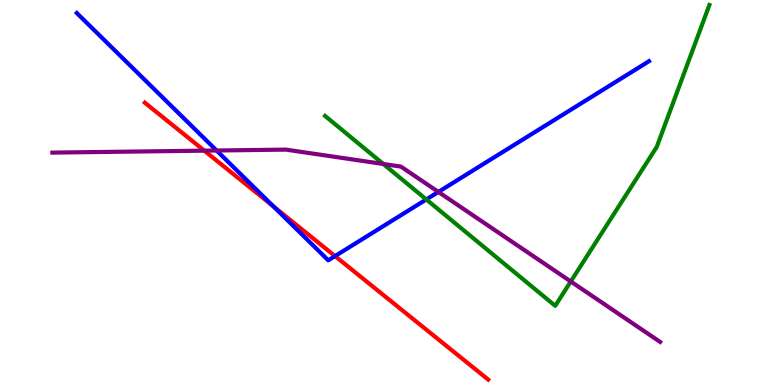[{'lines': ['blue', 'red'], 'intersections': [{'x': 3.53, 'y': 4.64}, {'x': 4.32, 'y': 3.35}]}, {'lines': ['green', 'red'], 'intersections': []}, {'lines': ['purple', 'red'], 'intersections': [{'x': 2.64, 'y': 6.09}]}, {'lines': ['blue', 'green'], 'intersections': [{'x': 5.5, 'y': 4.82}]}, {'lines': ['blue', 'purple'], 'intersections': [{'x': 2.79, 'y': 6.09}, {'x': 5.66, 'y': 5.01}]}, {'lines': ['green', 'purple'], 'intersections': [{'x': 4.95, 'y': 5.74}, {'x': 7.36, 'y': 2.69}]}]